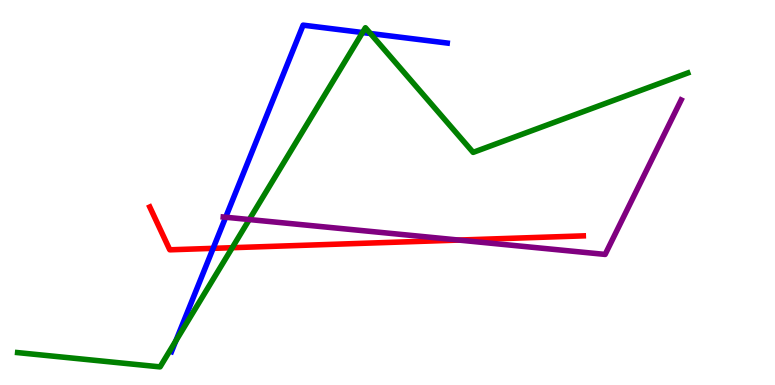[{'lines': ['blue', 'red'], 'intersections': [{'x': 2.75, 'y': 3.55}]}, {'lines': ['green', 'red'], 'intersections': [{'x': 3.0, 'y': 3.57}]}, {'lines': ['purple', 'red'], 'intersections': [{'x': 5.92, 'y': 3.76}]}, {'lines': ['blue', 'green'], 'intersections': [{'x': 2.27, 'y': 1.15}, {'x': 4.68, 'y': 9.16}, {'x': 4.78, 'y': 9.13}]}, {'lines': ['blue', 'purple'], 'intersections': [{'x': 2.91, 'y': 4.36}]}, {'lines': ['green', 'purple'], 'intersections': [{'x': 3.22, 'y': 4.3}]}]